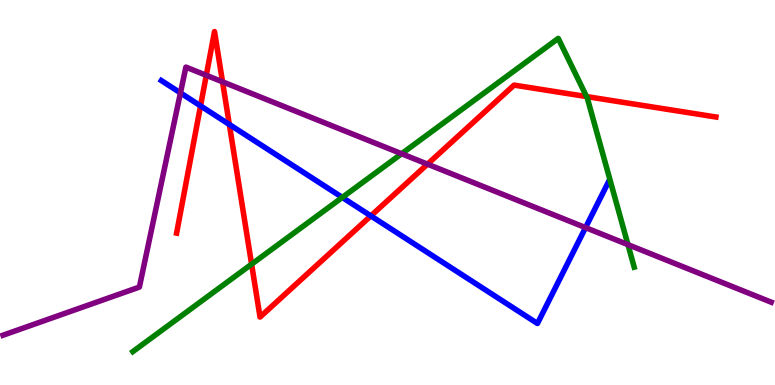[{'lines': ['blue', 'red'], 'intersections': [{'x': 2.59, 'y': 7.25}, {'x': 2.96, 'y': 6.77}, {'x': 4.79, 'y': 4.39}]}, {'lines': ['green', 'red'], 'intersections': [{'x': 3.25, 'y': 3.14}, {'x': 7.57, 'y': 7.49}]}, {'lines': ['purple', 'red'], 'intersections': [{'x': 2.66, 'y': 8.04}, {'x': 2.87, 'y': 7.87}, {'x': 5.52, 'y': 5.74}]}, {'lines': ['blue', 'green'], 'intersections': [{'x': 4.42, 'y': 4.87}]}, {'lines': ['blue', 'purple'], 'intersections': [{'x': 2.33, 'y': 7.59}, {'x': 7.56, 'y': 4.09}]}, {'lines': ['green', 'purple'], 'intersections': [{'x': 5.18, 'y': 6.01}, {'x': 8.1, 'y': 3.65}]}]